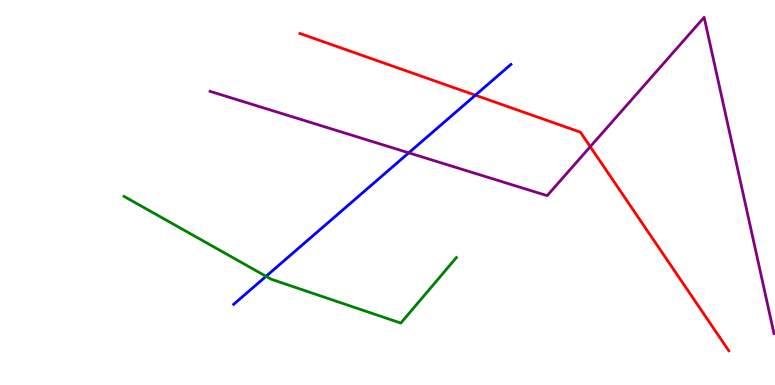[{'lines': ['blue', 'red'], 'intersections': [{'x': 6.13, 'y': 7.53}]}, {'lines': ['green', 'red'], 'intersections': []}, {'lines': ['purple', 'red'], 'intersections': [{'x': 7.62, 'y': 6.19}]}, {'lines': ['blue', 'green'], 'intersections': [{'x': 3.43, 'y': 2.82}]}, {'lines': ['blue', 'purple'], 'intersections': [{'x': 5.27, 'y': 6.03}]}, {'lines': ['green', 'purple'], 'intersections': []}]